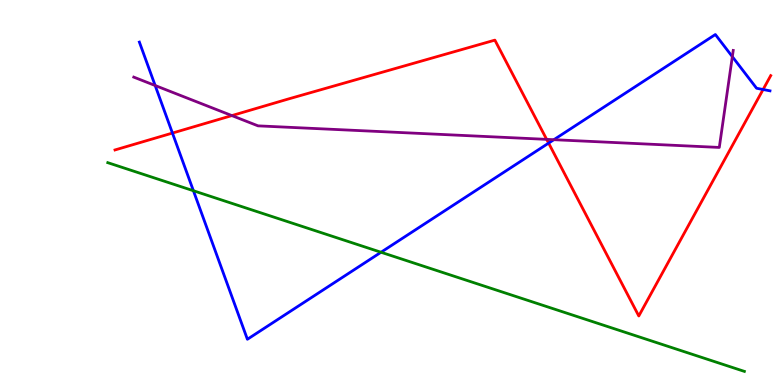[{'lines': ['blue', 'red'], 'intersections': [{'x': 2.23, 'y': 6.54}, {'x': 7.08, 'y': 6.28}, {'x': 9.85, 'y': 7.68}]}, {'lines': ['green', 'red'], 'intersections': []}, {'lines': ['purple', 'red'], 'intersections': [{'x': 2.99, 'y': 7.0}, {'x': 7.05, 'y': 6.38}]}, {'lines': ['blue', 'green'], 'intersections': [{'x': 2.5, 'y': 5.05}, {'x': 4.92, 'y': 3.45}]}, {'lines': ['blue', 'purple'], 'intersections': [{'x': 2.0, 'y': 7.78}, {'x': 7.15, 'y': 6.37}, {'x': 9.45, 'y': 8.53}]}, {'lines': ['green', 'purple'], 'intersections': []}]